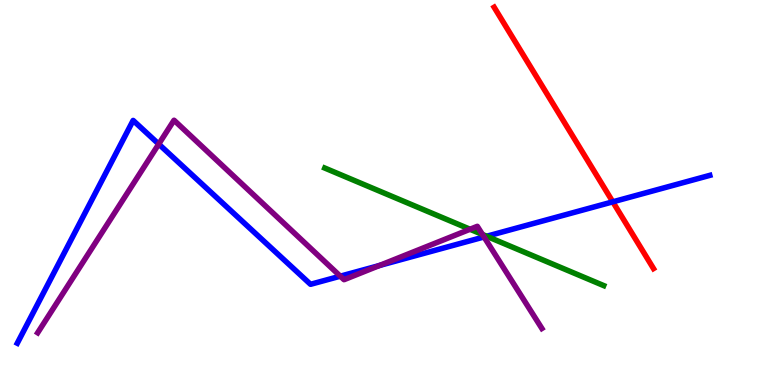[{'lines': ['blue', 'red'], 'intersections': [{'x': 7.91, 'y': 4.76}]}, {'lines': ['green', 'red'], 'intersections': []}, {'lines': ['purple', 'red'], 'intersections': []}, {'lines': ['blue', 'green'], 'intersections': [{'x': 6.28, 'y': 3.86}]}, {'lines': ['blue', 'purple'], 'intersections': [{'x': 2.05, 'y': 6.26}, {'x': 4.39, 'y': 2.83}, {'x': 4.9, 'y': 3.1}, {'x': 6.25, 'y': 3.85}]}, {'lines': ['green', 'purple'], 'intersections': [{'x': 6.06, 'y': 4.05}, {'x': 6.23, 'y': 3.91}]}]